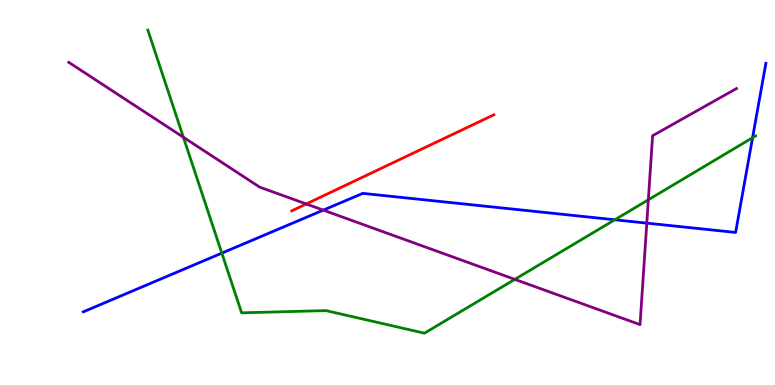[{'lines': ['blue', 'red'], 'intersections': []}, {'lines': ['green', 'red'], 'intersections': []}, {'lines': ['purple', 'red'], 'intersections': [{'x': 3.95, 'y': 4.7}]}, {'lines': ['blue', 'green'], 'intersections': [{'x': 2.86, 'y': 3.43}, {'x': 7.93, 'y': 4.29}, {'x': 9.71, 'y': 6.42}]}, {'lines': ['blue', 'purple'], 'intersections': [{'x': 4.17, 'y': 4.54}, {'x': 8.35, 'y': 4.2}]}, {'lines': ['green', 'purple'], 'intersections': [{'x': 2.37, 'y': 6.43}, {'x': 6.64, 'y': 2.74}, {'x': 8.37, 'y': 4.81}]}]